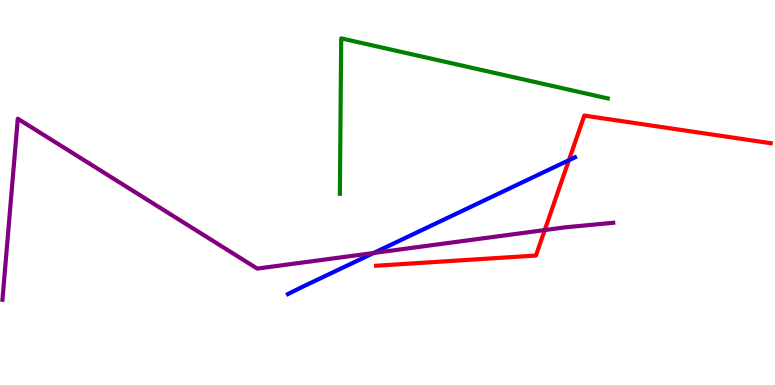[{'lines': ['blue', 'red'], 'intersections': [{'x': 7.34, 'y': 5.84}]}, {'lines': ['green', 'red'], 'intersections': []}, {'lines': ['purple', 'red'], 'intersections': [{'x': 7.03, 'y': 4.02}]}, {'lines': ['blue', 'green'], 'intersections': []}, {'lines': ['blue', 'purple'], 'intersections': [{'x': 4.82, 'y': 3.43}]}, {'lines': ['green', 'purple'], 'intersections': []}]